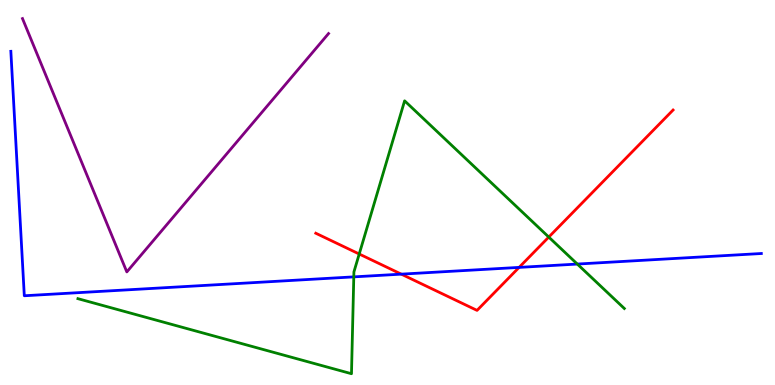[{'lines': ['blue', 'red'], 'intersections': [{'x': 5.18, 'y': 2.88}, {'x': 6.7, 'y': 3.05}]}, {'lines': ['green', 'red'], 'intersections': [{'x': 4.64, 'y': 3.4}, {'x': 7.08, 'y': 3.84}]}, {'lines': ['purple', 'red'], 'intersections': []}, {'lines': ['blue', 'green'], 'intersections': [{'x': 4.57, 'y': 2.81}, {'x': 7.45, 'y': 3.14}]}, {'lines': ['blue', 'purple'], 'intersections': []}, {'lines': ['green', 'purple'], 'intersections': []}]